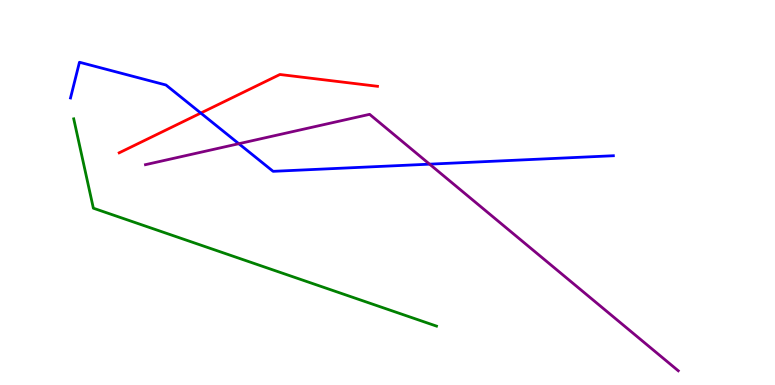[{'lines': ['blue', 'red'], 'intersections': [{'x': 2.59, 'y': 7.06}]}, {'lines': ['green', 'red'], 'intersections': []}, {'lines': ['purple', 'red'], 'intersections': []}, {'lines': ['blue', 'green'], 'intersections': []}, {'lines': ['blue', 'purple'], 'intersections': [{'x': 3.08, 'y': 6.27}, {'x': 5.54, 'y': 5.74}]}, {'lines': ['green', 'purple'], 'intersections': []}]